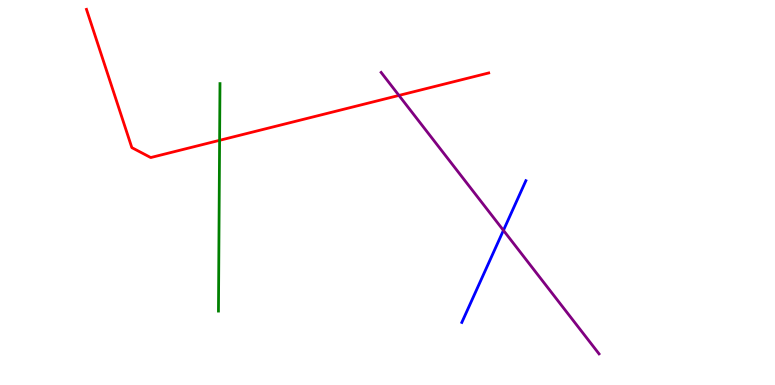[{'lines': ['blue', 'red'], 'intersections': []}, {'lines': ['green', 'red'], 'intersections': [{'x': 2.83, 'y': 6.36}]}, {'lines': ['purple', 'red'], 'intersections': [{'x': 5.15, 'y': 7.52}]}, {'lines': ['blue', 'green'], 'intersections': []}, {'lines': ['blue', 'purple'], 'intersections': [{'x': 6.5, 'y': 4.02}]}, {'lines': ['green', 'purple'], 'intersections': []}]